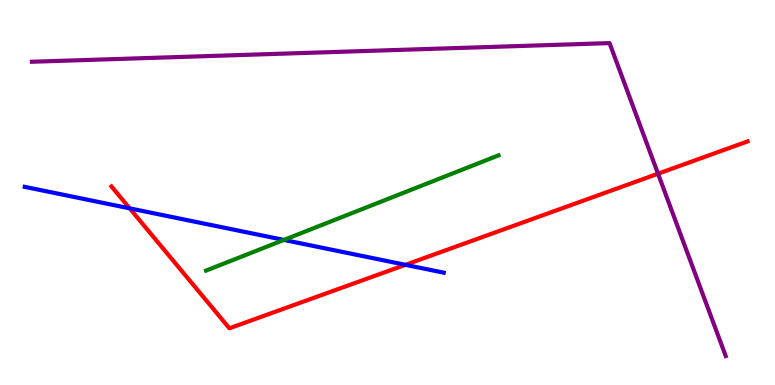[{'lines': ['blue', 'red'], 'intersections': [{'x': 1.67, 'y': 4.59}, {'x': 5.23, 'y': 3.12}]}, {'lines': ['green', 'red'], 'intersections': []}, {'lines': ['purple', 'red'], 'intersections': [{'x': 8.49, 'y': 5.49}]}, {'lines': ['blue', 'green'], 'intersections': [{'x': 3.66, 'y': 3.77}]}, {'lines': ['blue', 'purple'], 'intersections': []}, {'lines': ['green', 'purple'], 'intersections': []}]